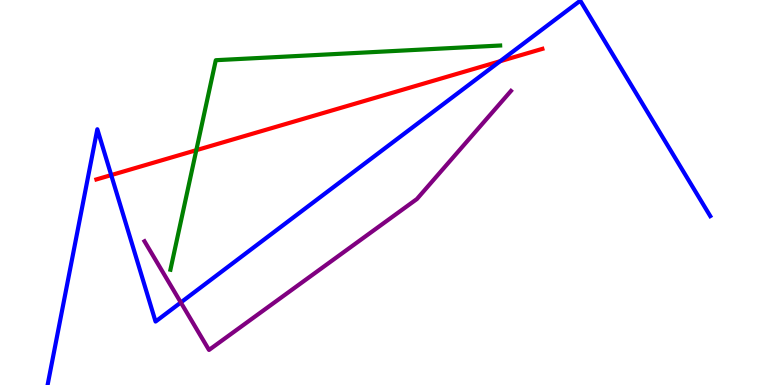[{'lines': ['blue', 'red'], 'intersections': [{'x': 1.44, 'y': 5.45}, {'x': 6.45, 'y': 8.41}]}, {'lines': ['green', 'red'], 'intersections': [{'x': 2.53, 'y': 6.1}]}, {'lines': ['purple', 'red'], 'intersections': []}, {'lines': ['blue', 'green'], 'intersections': []}, {'lines': ['blue', 'purple'], 'intersections': [{'x': 2.33, 'y': 2.14}]}, {'lines': ['green', 'purple'], 'intersections': []}]